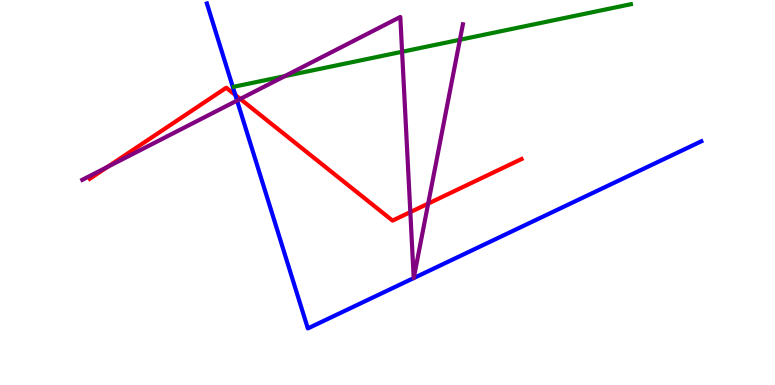[{'lines': ['blue', 'red'], 'intersections': [{'x': 3.04, 'y': 7.53}]}, {'lines': ['green', 'red'], 'intersections': []}, {'lines': ['purple', 'red'], 'intersections': [{'x': 1.39, 'y': 5.67}, {'x': 3.1, 'y': 7.43}, {'x': 5.29, 'y': 4.49}, {'x': 5.52, 'y': 4.71}]}, {'lines': ['blue', 'green'], 'intersections': []}, {'lines': ['blue', 'purple'], 'intersections': [{'x': 3.06, 'y': 7.39}, {'x': 5.34, 'y': 2.78}, {'x': 5.34, 'y': 2.78}]}, {'lines': ['green', 'purple'], 'intersections': [{'x': 3.67, 'y': 8.02}, {'x': 5.19, 'y': 8.66}, {'x': 5.93, 'y': 8.97}]}]